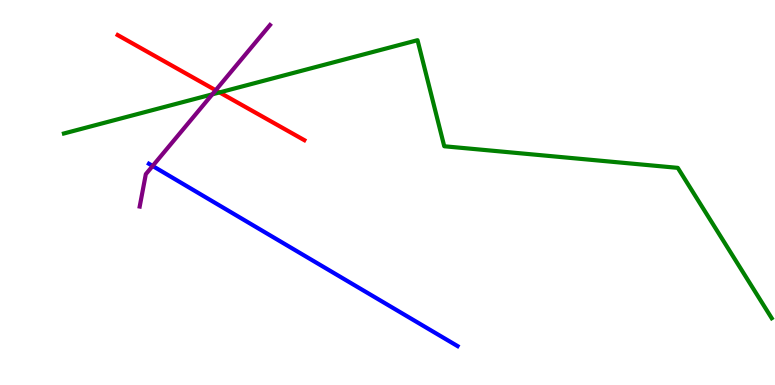[{'lines': ['blue', 'red'], 'intersections': []}, {'lines': ['green', 'red'], 'intersections': [{'x': 2.83, 'y': 7.6}]}, {'lines': ['purple', 'red'], 'intersections': [{'x': 2.78, 'y': 7.66}]}, {'lines': ['blue', 'green'], 'intersections': []}, {'lines': ['blue', 'purple'], 'intersections': [{'x': 1.97, 'y': 5.69}]}, {'lines': ['green', 'purple'], 'intersections': [{'x': 2.74, 'y': 7.55}]}]